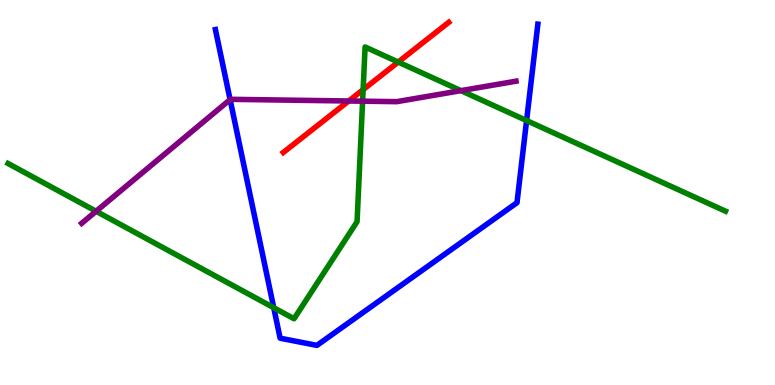[{'lines': ['blue', 'red'], 'intersections': []}, {'lines': ['green', 'red'], 'intersections': [{'x': 4.69, 'y': 7.67}, {'x': 5.14, 'y': 8.39}]}, {'lines': ['purple', 'red'], 'intersections': [{'x': 4.5, 'y': 7.38}]}, {'lines': ['blue', 'green'], 'intersections': [{'x': 3.53, 'y': 2.01}, {'x': 6.79, 'y': 6.87}]}, {'lines': ['blue', 'purple'], 'intersections': [{'x': 2.97, 'y': 7.41}]}, {'lines': ['green', 'purple'], 'intersections': [{'x': 1.24, 'y': 4.51}, {'x': 4.68, 'y': 7.37}, {'x': 5.95, 'y': 7.65}]}]